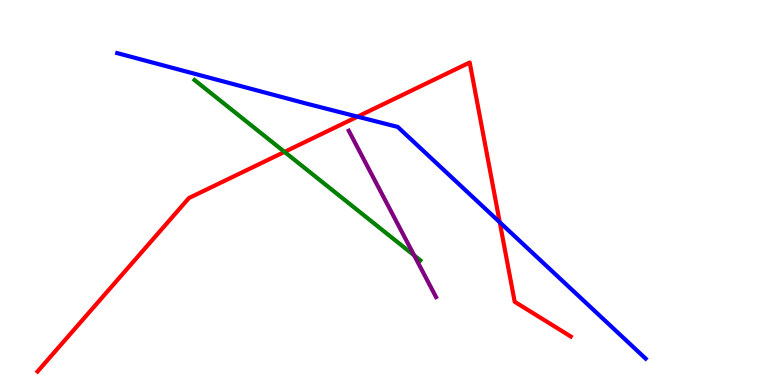[{'lines': ['blue', 'red'], 'intersections': [{'x': 4.61, 'y': 6.97}, {'x': 6.45, 'y': 4.23}]}, {'lines': ['green', 'red'], 'intersections': [{'x': 3.67, 'y': 6.05}]}, {'lines': ['purple', 'red'], 'intersections': []}, {'lines': ['blue', 'green'], 'intersections': []}, {'lines': ['blue', 'purple'], 'intersections': []}, {'lines': ['green', 'purple'], 'intersections': [{'x': 5.34, 'y': 3.36}]}]